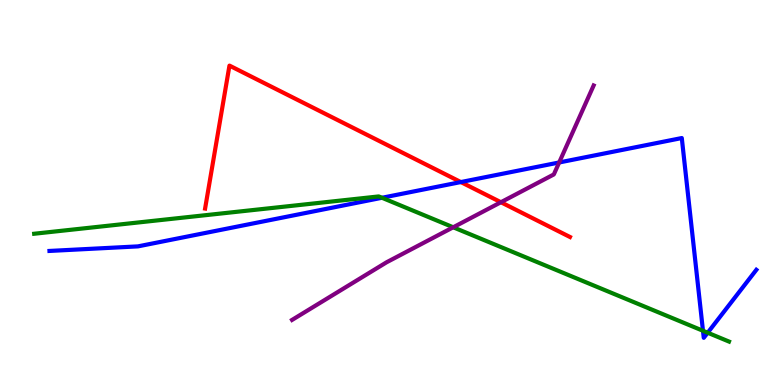[{'lines': ['blue', 'red'], 'intersections': [{'x': 5.95, 'y': 5.27}]}, {'lines': ['green', 'red'], 'intersections': []}, {'lines': ['purple', 'red'], 'intersections': [{'x': 6.46, 'y': 4.75}]}, {'lines': ['blue', 'green'], 'intersections': [{'x': 4.93, 'y': 4.86}, {'x': 9.07, 'y': 1.41}, {'x': 9.13, 'y': 1.36}]}, {'lines': ['blue', 'purple'], 'intersections': [{'x': 7.22, 'y': 5.78}]}, {'lines': ['green', 'purple'], 'intersections': [{'x': 5.85, 'y': 4.1}]}]